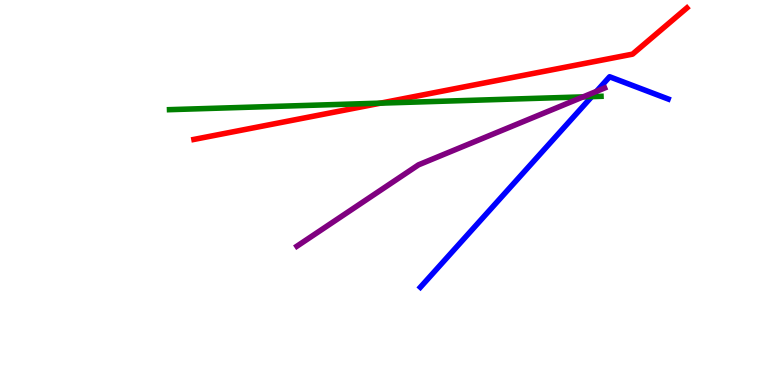[{'lines': ['blue', 'red'], 'intersections': []}, {'lines': ['green', 'red'], 'intersections': [{'x': 4.91, 'y': 7.32}]}, {'lines': ['purple', 'red'], 'intersections': []}, {'lines': ['blue', 'green'], 'intersections': [{'x': 7.64, 'y': 7.49}]}, {'lines': ['blue', 'purple'], 'intersections': [{'x': 7.7, 'y': 7.63}]}, {'lines': ['green', 'purple'], 'intersections': [{'x': 7.52, 'y': 7.48}]}]